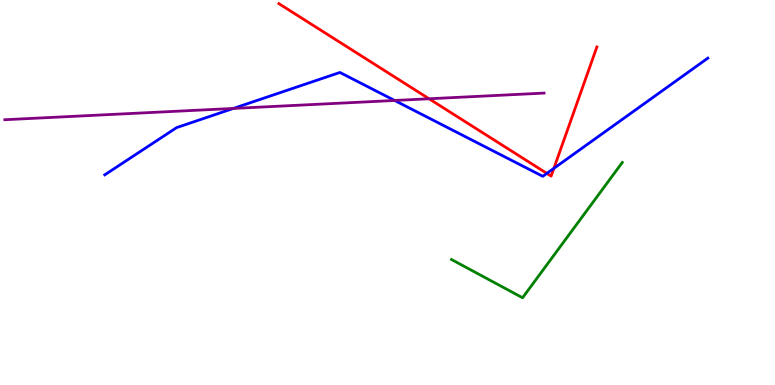[{'lines': ['blue', 'red'], 'intersections': [{'x': 7.06, 'y': 5.5}, {'x': 7.15, 'y': 5.63}]}, {'lines': ['green', 'red'], 'intersections': []}, {'lines': ['purple', 'red'], 'intersections': [{'x': 5.54, 'y': 7.43}]}, {'lines': ['blue', 'green'], 'intersections': []}, {'lines': ['blue', 'purple'], 'intersections': [{'x': 3.01, 'y': 7.18}, {'x': 5.09, 'y': 7.39}]}, {'lines': ['green', 'purple'], 'intersections': []}]